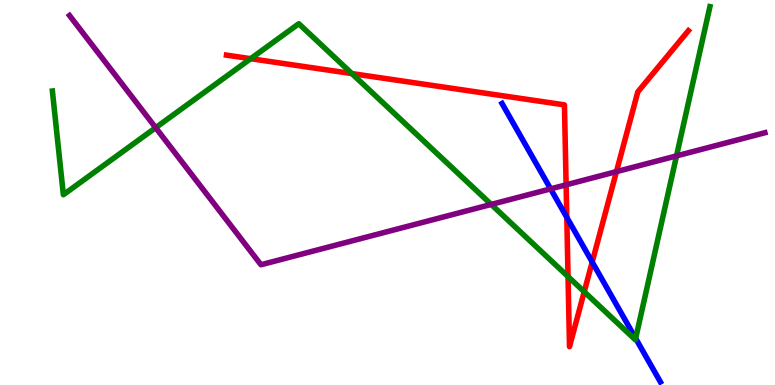[{'lines': ['blue', 'red'], 'intersections': [{'x': 7.31, 'y': 4.35}, {'x': 7.64, 'y': 3.19}]}, {'lines': ['green', 'red'], 'intersections': [{'x': 3.23, 'y': 8.48}, {'x': 4.54, 'y': 8.09}, {'x': 7.33, 'y': 2.82}, {'x': 7.54, 'y': 2.42}]}, {'lines': ['purple', 'red'], 'intersections': [{'x': 7.3, 'y': 5.2}, {'x': 7.95, 'y': 5.54}]}, {'lines': ['blue', 'green'], 'intersections': [{'x': 8.2, 'y': 1.21}]}, {'lines': ['blue', 'purple'], 'intersections': [{'x': 7.1, 'y': 5.09}]}, {'lines': ['green', 'purple'], 'intersections': [{'x': 2.01, 'y': 6.68}, {'x': 6.34, 'y': 4.69}, {'x': 8.73, 'y': 5.95}]}]